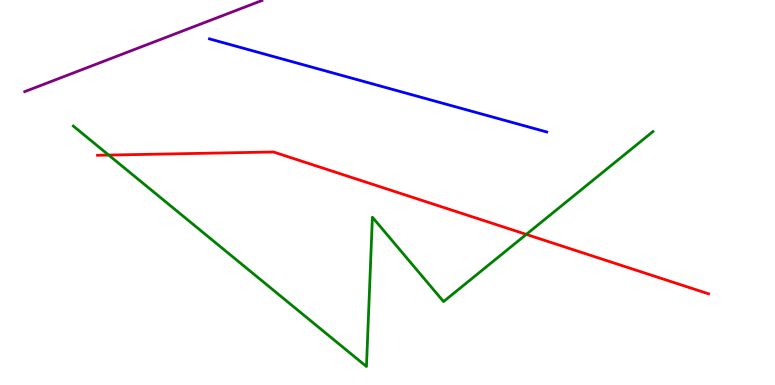[{'lines': ['blue', 'red'], 'intersections': []}, {'lines': ['green', 'red'], 'intersections': [{'x': 1.4, 'y': 5.97}, {'x': 6.79, 'y': 3.91}]}, {'lines': ['purple', 'red'], 'intersections': []}, {'lines': ['blue', 'green'], 'intersections': []}, {'lines': ['blue', 'purple'], 'intersections': []}, {'lines': ['green', 'purple'], 'intersections': []}]